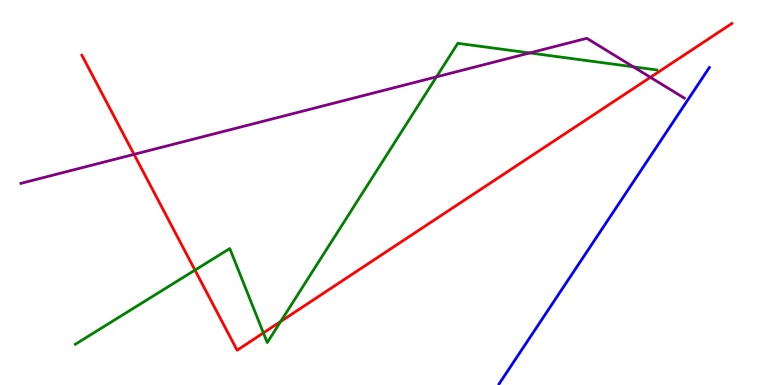[{'lines': ['blue', 'red'], 'intersections': []}, {'lines': ['green', 'red'], 'intersections': [{'x': 2.52, 'y': 2.98}, {'x': 3.4, 'y': 1.35}, {'x': 3.62, 'y': 1.65}]}, {'lines': ['purple', 'red'], 'intersections': [{'x': 1.73, 'y': 5.99}, {'x': 8.39, 'y': 7.99}]}, {'lines': ['blue', 'green'], 'intersections': []}, {'lines': ['blue', 'purple'], 'intersections': []}, {'lines': ['green', 'purple'], 'intersections': [{'x': 5.63, 'y': 8.0}, {'x': 6.84, 'y': 8.62}, {'x': 8.17, 'y': 8.26}]}]